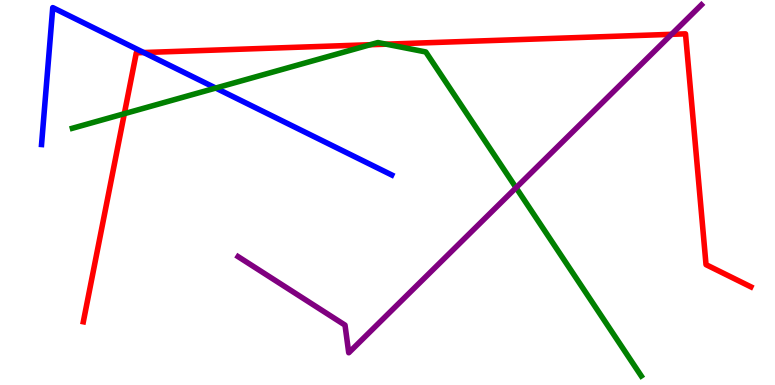[{'lines': ['blue', 'red'], 'intersections': [{'x': 1.85, 'y': 8.64}]}, {'lines': ['green', 'red'], 'intersections': [{'x': 1.6, 'y': 7.05}, {'x': 4.78, 'y': 8.84}, {'x': 4.98, 'y': 8.85}]}, {'lines': ['purple', 'red'], 'intersections': [{'x': 8.67, 'y': 9.11}]}, {'lines': ['blue', 'green'], 'intersections': [{'x': 2.78, 'y': 7.71}]}, {'lines': ['blue', 'purple'], 'intersections': []}, {'lines': ['green', 'purple'], 'intersections': [{'x': 6.66, 'y': 5.12}]}]